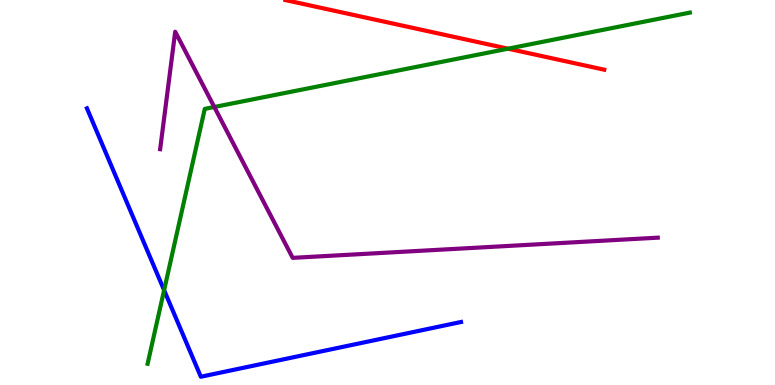[{'lines': ['blue', 'red'], 'intersections': []}, {'lines': ['green', 'red'], 'intersections': [{'x': 6.56, 'y': 8.74}]}, {'lines': ['purple', 'red'], 'intersections': []}, {'lines': ['blue', 'green'], 'intersections': [{'x': 2.12, 'y': 2.46}]}, {'lines': ['blue', 'purple'], 'intersections': []}, {'lines': ['green', 'purple'], 'intersections': [{'x': 2.77, 'y': 7.22}]}]